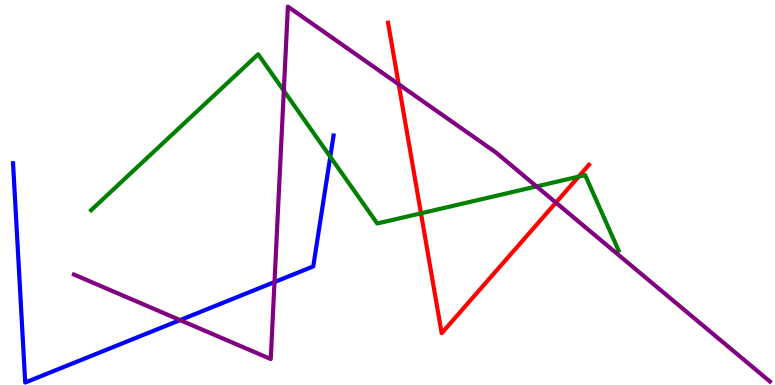[{'lines': ['blue', 'red'], 'intersections': []}, {'lines': ['green', 'red'], 'intersections': [{'x': 5.43, 'y': 4.46}, {'x': 7.47, 'y': 5.41}]}, {'lines': ['purple', 'red'], 'intersections': [{'x': 5.14, 'y': 7.81}, {'x': 7.17, 'y': 4.74}]}, {'lines': ['blue', 'green'], 'intersections': [{'x': 4.26, 'y': 5.93}]}, {'lines': ['blue', 'purple'], 'intersections': [{'x': 2.32, 'y': 1.69}, {'x': 3.54, 'y': 2.67}]}, {'lines': ['green', 'purple'], 'intersections': [{'x': 3.66, 'y': 7.64}, {'x': 6.92, 'y': 5.16}]}]